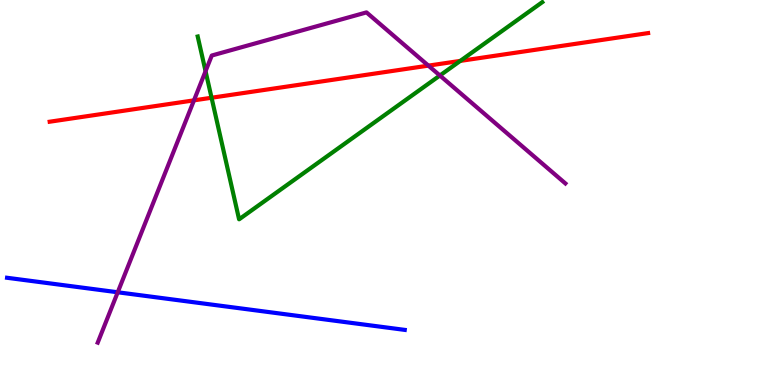[{'lines': ['blue', 'red'], 'intersections': []}, {'lines': ['green', 'red'], 'intersections': [{'x': 2.73, 'y': 7.46}, {'x': 5.94, 'y': 8.42}]}, {'lines': ['purple', 'red'], 'intersections': [{'x': 2.5, 'y': 7.39}, {'x': 5.53, 'y': 8.3}]}, {'lines': ['blue', 'green'], 'intersections': []}, {'lines': ['blue', 'purple'], 'intersections': [{'x': 1.52, 'y': 2.41}]}, {'lines': ['green', 'purple'], 'intersections': [{'x': 2.65, 'y': 8.15}, {'x': 5.68, 'y': 8.04}]}]